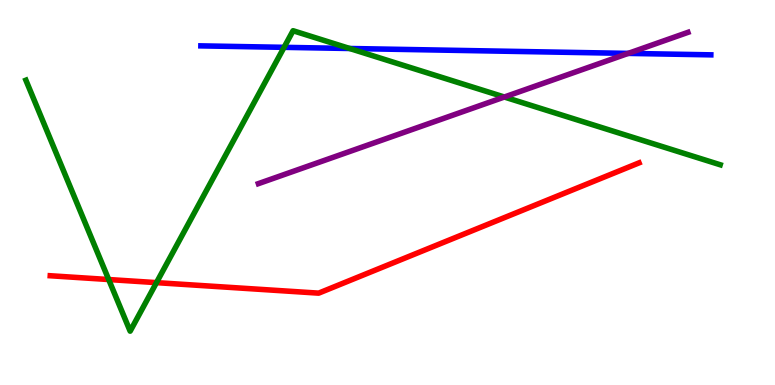[{'lines': ['blue', 'red'], 'intersections': []}, {'lines': ['green', 'red'], 'intersections': [{'x': 1.4, 'y': 2.74}, {'x': 2.02, 'y': 2.66}]}, {'lines': ['purple', 'red'], 'intersections': []}, {'lines': ['blue', 'green'], 'intersections': [{'x': 3.67, 'y': 8.77}, {'x': 4.51, 'y': 8.74}]}, {'lines': ['blue', 'purple'], 'intersections': [{'x': 8.11, 'y': 8.61}]}, {'lines': ['green', 'purple'], 'intersections': [{'x': 6.51, 'y': 7.48}]}]